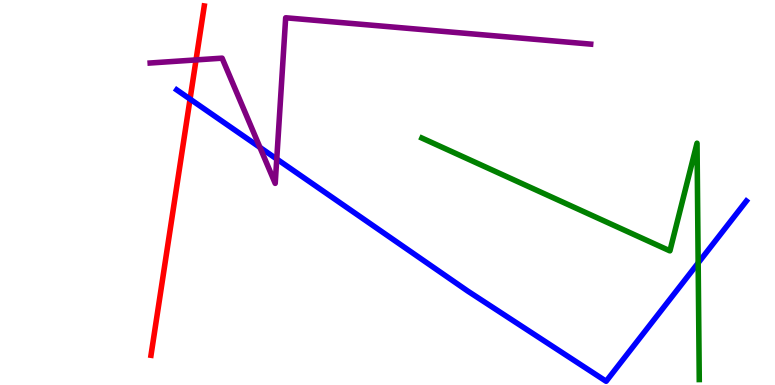[{'lines': ['blue', 'red'], 'intersections': [{'x': 2.45, 'y': 7.43}]}, {'lines': ['green', 'red'], 'intersections': []}, {'lines': ['purple', 'red'], 'intersections': [{'x': 2.53, 'y': 8.44}]}, {'lines': ['blue', 'green'], 'intersections': [{'x': 9.01, 'y': 3.17}]}, {'lines': ['blue', 'purple'], 'intersections': [{'x': 3.35, 'y': 6.17}, {'x': 3.57, 'y': 5.87}]}, {'lines': ['green', 'purple'], 'intersections': []}]